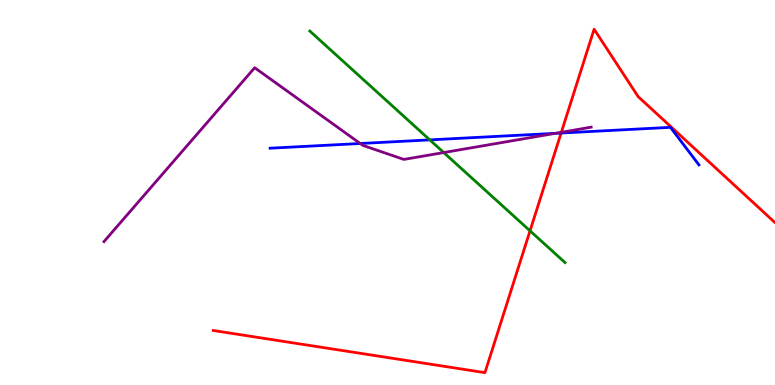[{'lines': ['blue', 'red'], 'intersections': [{'x': 7.24, 'y': 6.54}]}, {'lines': ['green', 'red'], 'intersections': [{'x': 6.84, 'y': 4.0}]}, {'lines': ['purple', 'red'], 'intersections': [{'x': 7.24, 'y': 6.56}]}, {'lines': ['blue', 'green'], 'intersections': [{'x': 5.55, 'y': 6.37}]}, {'lines': ['blue', 'purple'], 'intersections': [{'x': 4.65, 'y': 6.27}, {'x': 7.17, 'y': 6.54}]}, {'lines': ['green', 'purple'], 'intersections': [{'x': 5.73, 'y': 6.04}]}]